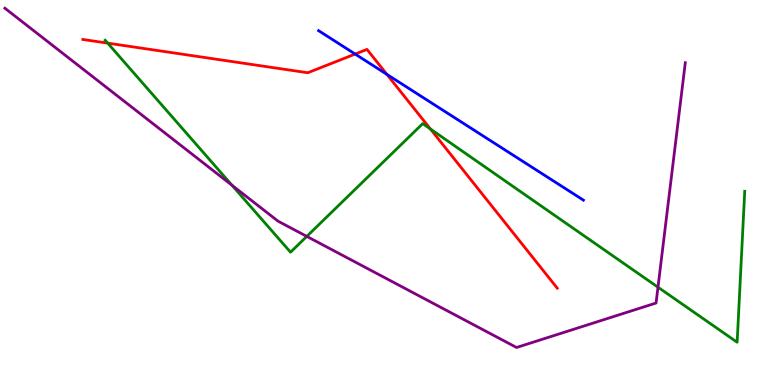[{'lines': ['blue', 'red'], 'intersections': [{'x': 4.58, 'y': 8.6}, {'x': 4.99, 'y': 8.07}]}, {'lines': ['green', 'red'], 'intersections': [{'x': 1.39, 'y': 8.88}, {'x': 5.55, 'y': 6.65}]}, {'lines': ['purple', 'red'], 'intersections': []}, {'lines': ['blue', 'green'], 'intersections': []}, {'lines': ['blue', 'purple'], 'intersections': []}, {'lines': ['green', 'purple'], 'intersections': [{'x': 2.99, 'y': 5.19}, {'x': 3.96, 'y': 3.86}, {'x': 8.49, 'y': 2.54}]}]